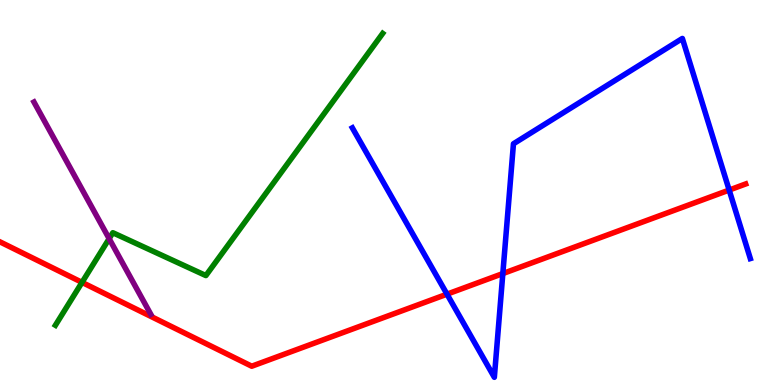[{'lines': ['blue', 'red'], 'intersections': [{'x': 5.77, 'y': 2.36}, {'x': 6.49, 'y': 2.89}, {'x': 9.41, 'y': 5.06}]}, {'lines': ['green', 'red'], 'intersections': [{'x': 1.06, 'y': 2.67}]}, {'lines': ['purple', 'red'], 'intersections': []}, {'lines': ['blue', 'green'], 'intersections': []}, {'lines': ['blue', 'purple'], 'intersections': []}, {'lines': ['green', 'purple'], 'intersections': [{'x': 1.41, 'y': 3.8}]}]